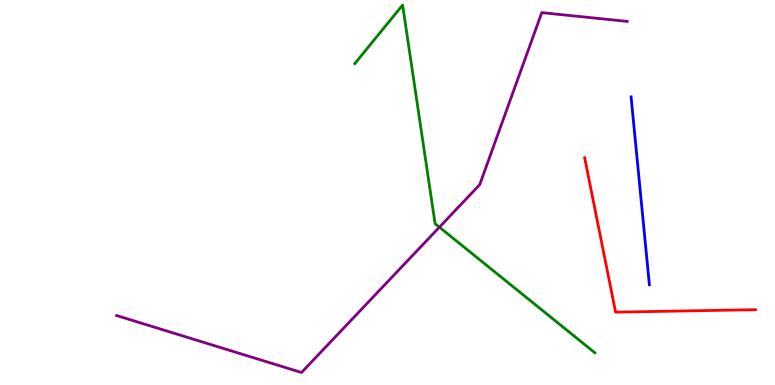[{'lines': ['blue', 'red'], 'intersections': []}, {'lines': ['green', 'red'], 'intersections': []}, {'lines': ['purple', 'red'], 'intersections': []}, {'lines': ['blue', 'green'], 'intersections': []}, {'lines': ['blue', 'purple'], 'intersections': []}, {'lines': ['green', 'purple'], 'intersections': [{'x': 5.67, 'y': 4.1}]}]